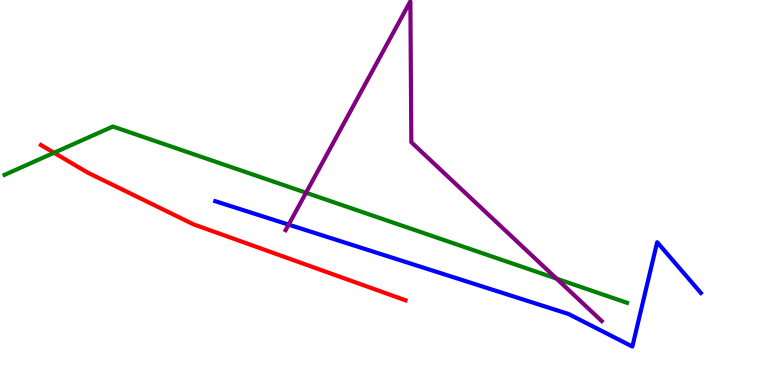[{'lines': ['blue', 'red'], 'intersections': []}, {'lines': ['green', 'red'], 'intersections': [{'x': 0.697, 'y': 6.03}]}, {'lines': ['purple', 'red'], 'intersections': []}, {'lines': ['blue', 'green'], 'intersections': []}, {'lines': ['blue', 'purple'], 'intersections': [{'x': 3.72, 'y': 4.17}]}, {'lines': ['green', 'purple'], 'intersections': [{'x': 3.95, 'y': 4.99}, {'x': 7.18, 'y': 2.76}]}]